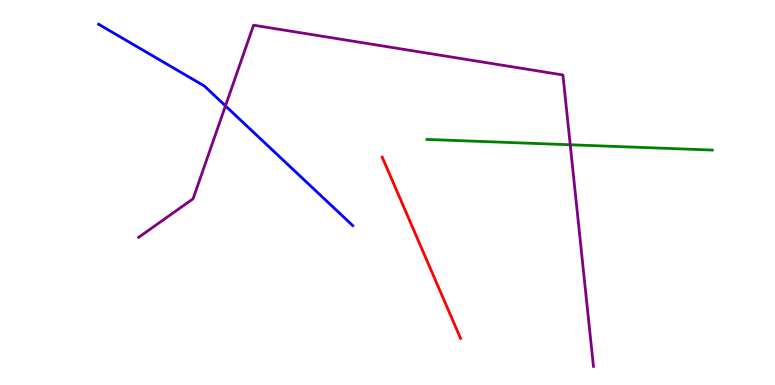[{'lines': ['blue', 'red'], 'intersections': []}, {'lines': ['green', 'red'], 'intersections': []}, {'lines': ['purple', 'red'], 'intersections': []}, {'lines': ['blue', 'green'], 'intersections': []}, {'lines': ['blue', 'purple'], 'intersections': [{'x': 2.91, 'y': 7.25}]}, {'lines': ['green', 'purple'], 'intersections': [{'x': 7.36, 'y': 6.24}]}]